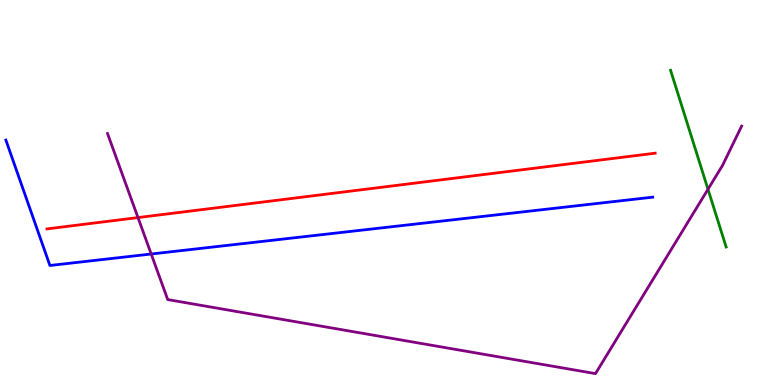[{'lines': ['blue', 'red'], 'intersections': []}, {'lines': ['green', 'red'], 'intersections': []}, {'lines': ['purple', 'red'], 'intersections': [{'x': 1.78, 'y': 4.35}]}, {'lines': ['blue', 'green'], 'intersections': []}, {'lines': ['blue', 'purple'], 'intersections': [{'x': 1.95, 'y': 3.4}]}, {'lines': ['green', 'purple'], 'intersections': [{'x': 9.14, 'y': 5.08}]}]